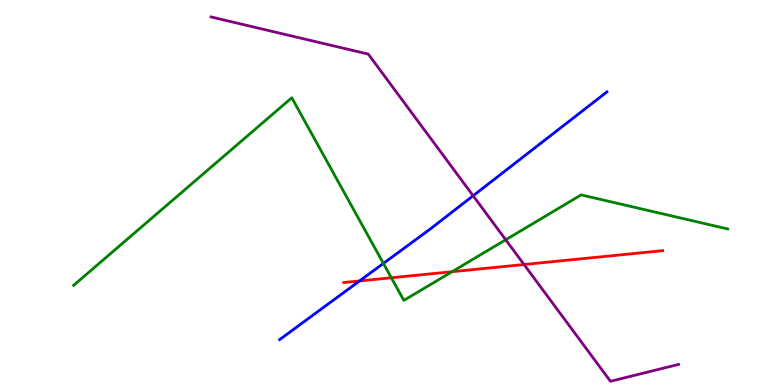[{'lines': ['blue', 'red'], 'intersections': [{'x': 4.64, 'y': 2.7}]}, {'lines': ['green', 'red'], 'intersections': [{'x': 5.05, 'y': 2.79}, {'x': 5.83, 'y': 2.94}]}, {'lines': ['purple', 'red'], 'intersections': [{'x': 6.76, 'y': 3.13}]}, {'lines': ['blue', 'green'], 'intersections': [{'x': 4.95, 'y': 3.16}]}, {'lines': ['blue', 'purple'], 'intersections': [{'x': 6.1, 'y': 4.92}]}, {'lines': ['green', 'purple'], 'intersections': [{'x': 6.53, 'y': 3.77}]}]